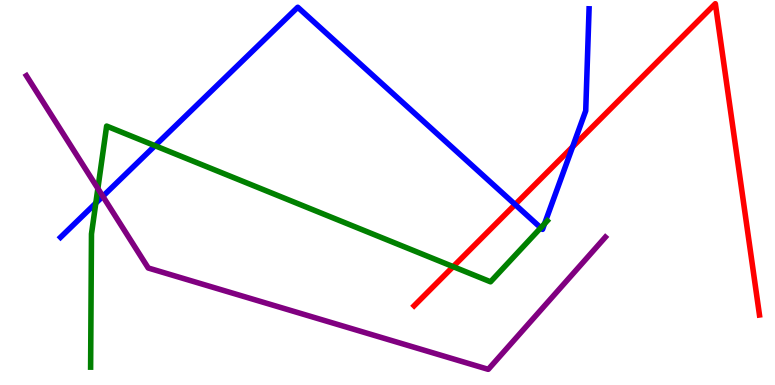[{'lines': ['blue', 'red'], 'intersections': [{'x': 6.65, 'y': 4.69}, {'x': 7.39, 'y': 6.19}]}, {'lines': ['green', 'red'], 'intersections': [{'x': 5.85, 'y': 3.07}]}, {'lines': ['purple', 'red'], 'intersections': []}, {'lines': ['blue', 'green'], 'intersections': [{'x': 1.24, 'y': 4.72}, {'x': 2.0, 'y': 6.22}, {'x': 6.98, 'y': 4.08}, {'x': 7.03, 'y': 4.19}]}, {'lines': ['blue', 'purple'], 'intersections': [{'x': 1.33, 'y': 4.9}]}, {'lines': ['green', 'purple'], 'intersections': [{'x': 1.26, 'y': 5.1}]}]